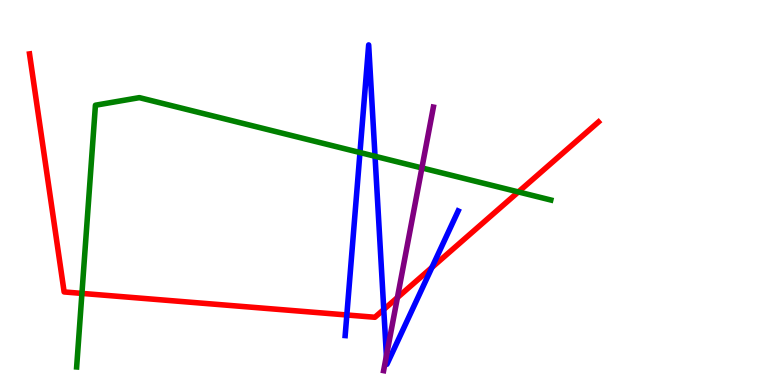[{'lines': ['blue', 'red'], 'intersections': [{'x': 4.48, 'y': 1.82}, {'x': 4.95, 'y': 1.96}, {'x': 5.57, 'y': 3.05}]}, {'lines': ['green', 'red'], 'intersections': [{'x': 1.06, 'y': 2.38}, {'x': 6.69, 'y': 5.01}]}, {'lines': ['purple', 'red'], 'intersections': [{'x': 5.13, 'y': 2.27}]}, {'lines': ['blue', 'green'], 'intersections': [{'x': 4.64, 'y': 6.04}, {'x': 4.84, 'y': 5.94}]}, {'lines': ['blue', 'purple'], 'intersections': [{'x': 4.99, 'y': 0.758}]}, {'lines': ['green', 'purple'], 'intersections': [{'x': 5.44, 'y': 5.64}]}]